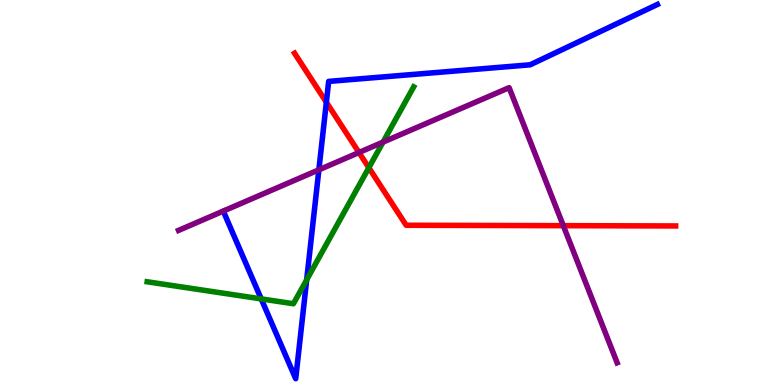[{'lines': ['blue', 'red'], 'intersections': [{'x': 4.21, 'y': 7.34}]}, {'lines': ['green', 'red'], 'intersections': [{'x': 4.76, 'y': 5.64}]}, {'lines': ['purple', 'red'], 'intersections': [{'x': 4.63, 'y': 6.04}, {'x': 7.27, 'y': 4.14}]}, {'lines': ['blue', 'green'], 'intersections': [{'x': 3.37, 'y': 2.24}, {'x': 3.96, 'y': 2.73}]}, {'lines': ['blue', 'purple'], 'intersections': [{'x': 4.11, 'y': 5.59}]}, {'lines': ['green', 'purple'], 'intersections': [{'x': 4.94, 'y': 6.31}]}]